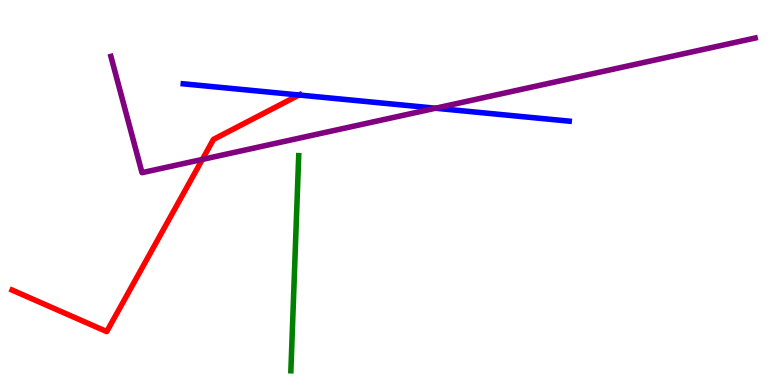[{'lines': ['blue', 'red'], 'intersections': [{'x': 3.86, 'y': 7.53}]}, {'lines': ['green', 'red'], 'intersections': []}, {'lines': ['purple', 'red'], 'intersections': [{'x': 2.61, 'y': 5.86}]}, {'lines': ['blue', 'green'], 'intersections': []}, {'lines': ['blue', 'purple'], 'intersections': [{'x': 5.62, 'y': 7.19}]}, {'lines': ['green', 'purple'], 'intersections': []}]